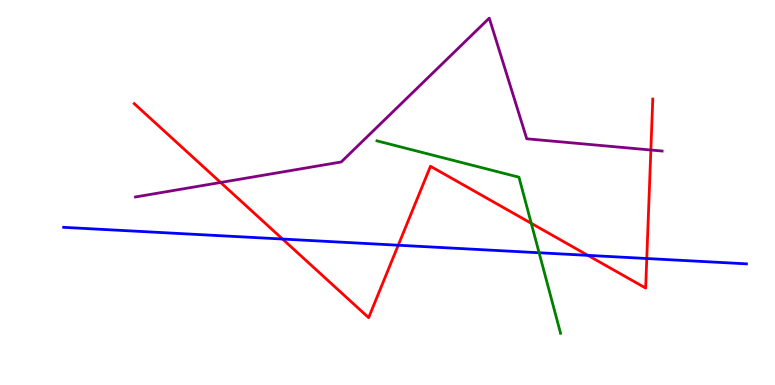[{'lines': ['blue', 'red'], 'intersections': [{'x': 3.65, 'y': 3.79}, {'x': 5.14, 'y': 3.63}, {'x': 7.59, 'y': 3.37}, {'x': 8.35, 'y': 3.29}]}, {'lines': ['green', 'red'], 'intersections': [{'x': 6.85, 'y': 4.2}]}, {'lines': ['purple', 'red'], 'intersections': [{'x': 2.85, 'y': 5.26}, {'x': 8.4, 'y': 6.1}]}, {'lines': ['blue', 'green'], 'intersections': [{'x': 6.96, 'y': 3.43}]}, {'lines': ['blue', 'purple'], 'intersections': []}, {'lines': ['green', 'purple'], 'intersections': []}]